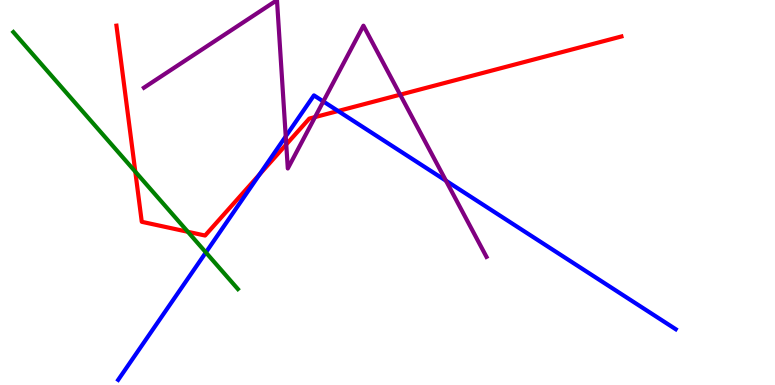[{'lines': ['blue', 'red'], 'intersections': [{'x': 3.35, 'y': 5.47}, {'x': 4.36, 'y': 7.12}]}, {'lines': ['green', 'red'], 'intersections': [{'x': 1.75, 'y': 5.54}, {'x': 2.42, 'y': 3.98}]}, {'lines': ['purple', 'red'], 'intersections': [{'x': 3.69, 'y': 6.25}, {'x': 4.06, 'y': 6.96}, {'x': 5.16, 'y': 7.54}]}, {'lines': ['blue', 'green'], 'intersections': [{'x': 2.66, 'y': 3.44}]}, {'lines': ['blue', 'purple'], 'intersections': [{'x': 3.69, 'y': 6.46}, {'x': 4.17, 'y': 7.36}, {'x': 5.75, 'y': 5.31}]}, {'lines': ['green', 'purple'], 'intersections': []}]